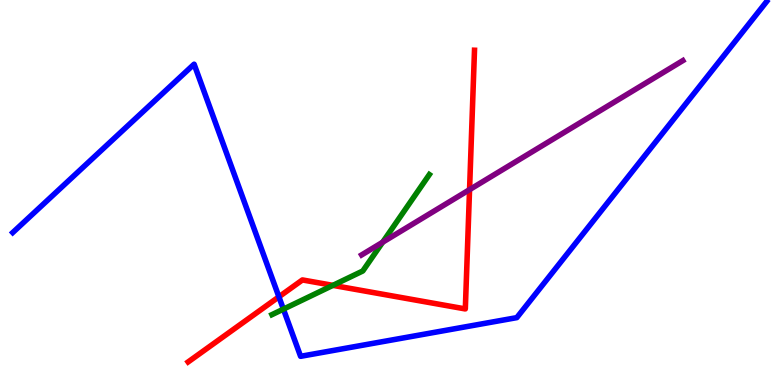[{'lines': ['blue', 'red'], 'intersections': [{'x': 3.6, 'y': 2.29}]}, {'lines': ['green', 'red'], 'intersections': [{'x': 4.3, 'y': 2.59}]}, {'lines': ['purple', 'red'], 'intersections': [{'x': 6.06, 'y': 5.07}]}, {'lines': ['blue', 'green'], 'intersections': [{'x': 3.66, 'y': 1.97}]}, {'lines': ['blue', 'purple'], 'intersections': []}, {'lines': ['green', 'purple'], 'intersections': [{'x': 4.94, 'y': 3.71}]}]